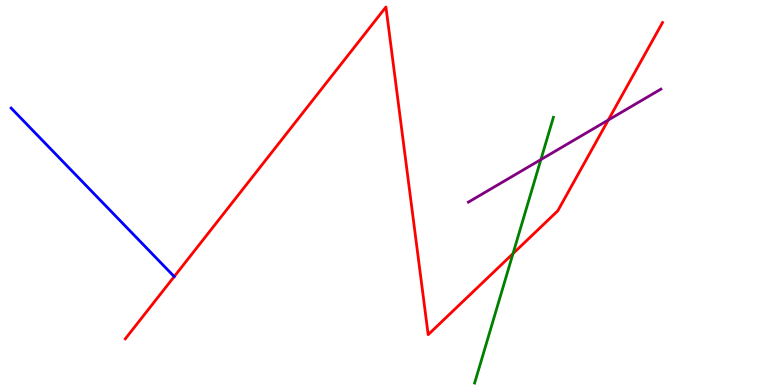[{'lines': ['blue', 'red'], 'intersections': [{'x': 2.25, 'y': 2.82}]}, {'lines': ['green', 'red'], 'intersections': [{'x': 6.62, 'y': 3.41}]}, {'lines': ['purple', 'red'], 'intersections': [{'x': 7.85, 'y': 6.88}]}, {'lines': ['blue', 'green'], 'intersections': []}, {'lines': ['blue', 'purple'], 'intersections': []}, {'lines': ['green', 'purple'], 'intersections': [{'x': 6.98, 'y': 5.85}]}]